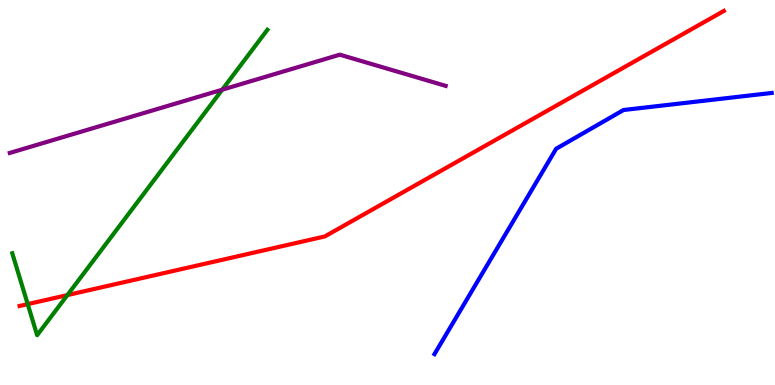[{'lines': ['blue', 'red'], 'intersections': []}, {'lines': ['green', 'red'], 'intersections': [{'x': 0.358, 'y': 2.1}, {'x': 0.869, 'y': 2.34}]}, {'lines': ['purple', 'red'], 'intersections': []}, {'lines': ['blue', 'green'], 'intersections': []}, {'lines': ['blue', 'purple'], 'intersections': []}, {'lines': ['green', 'purple'], 'intersections': [{'x': 2.87, 'y': 7.67}]}]